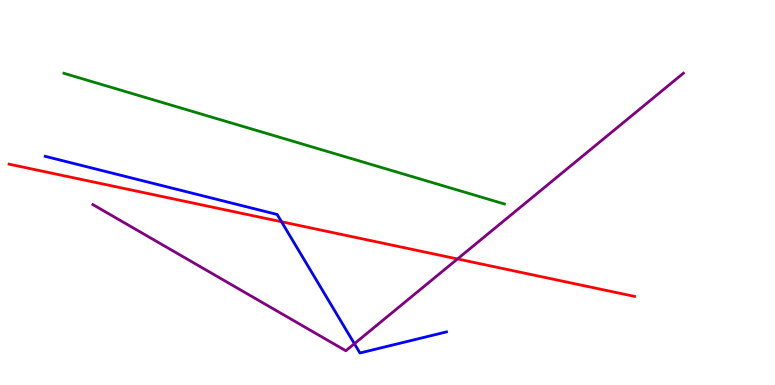[{'lines': ['blue', 'red'], 'intersections': [{'x': 3.63, 'y': 4.24}]}, {'lines': ['green', 'red'], 'intersections': []}, {'lines': ['purple', 'red'], 'intersections': [{'x': 5.9, 'y': 3.27}]}, {'lines': ['blue', 'green'], 'intersections': []}, {'lines': ['blue', 'purple'], 'intersections': [{'x': 4.57, 'y': 1.07}]}, {'lines': ['green', 'purple'], 'intersections': []}]